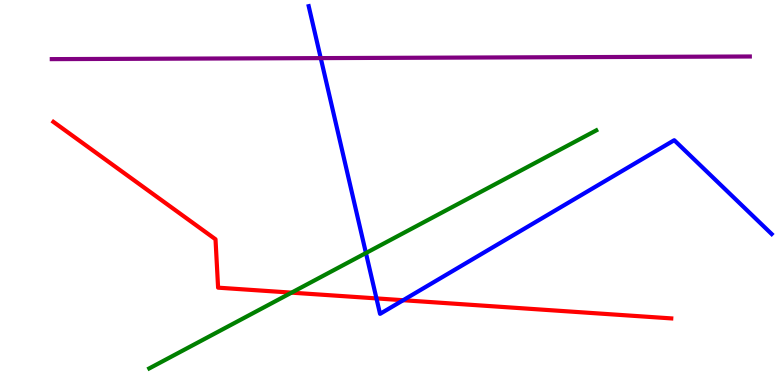[{'lines': ['blue', 'red'], 'intersections': [{'x': 4.86, 'y': 2.25}, {'x': 5.2, 'y': 2.2}]}, {'lines': ['green', 'red'], 'intersections': [{'x': 3.76, 'y': 2.4}]}, {'lines': ['purple', 'red'], 'intersections': []}, {'lines': ['blue', 'green'], 'intersections': [{'x': 4.72, 'y': 3.43}]}, {'lines': ['blue', 'purple'], 'intersections': [{'x': 4.14, 'y': 8.49}]}, {'lines': ['green', 'purple'], 'intersections': []}]